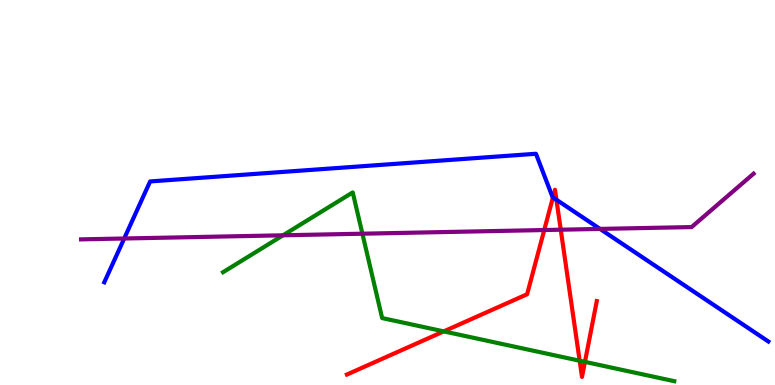[{'lines': ['blue', 'red'], 'intersections': [{'x': 7.13, 'y': 4.87}, {'x': 7.18, 'y': 4.81}]}, {'lines': ['green', 'red'], 'intersections': [{'x': 5.73, 'y': 1.39}, {'x': 7.48, 'y': 0.63}, {'x': 7.55, 'y': 0.601}]}, {'lines': ['purple', 'red'], 'intersections': [{'x': 7.02, 'y': 4.03}, {'x': 7.24, 'y': 4.03}]}, {'lines': ['blue', 'green'], 'intersections': []}, {'lines': ['blue', 'purple'], 'intersections': [{'x': 1.6, 'y': 3.81}, {'x': 7.74, 'y': 4.05}]}, {'lines': ['green', 'purple'], 'intersections': [{'x': 3.65, 'y': 3.89}, {'x': 4.68, 'y': 3.93}]}]